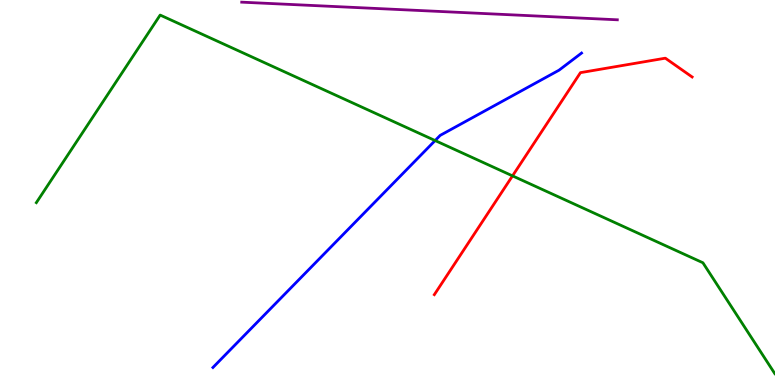[{'lines': ['blue', 'red'], 'intersections': []}, {'lines': ['green', 'red'], 'intersections': [{'x': 6.61, 'y': 5.43}]}, {'lines': ['purple', 'red'], 'intersections': []}, {'lines': ['blue', 'green'], 'intersections': [{'x': 5.61, 'y': 6.35}]}, {'lines': ['blue', 'purple'], 'intersections': []}, {'lines': ['green', 'purple'], 'intersections': []}]